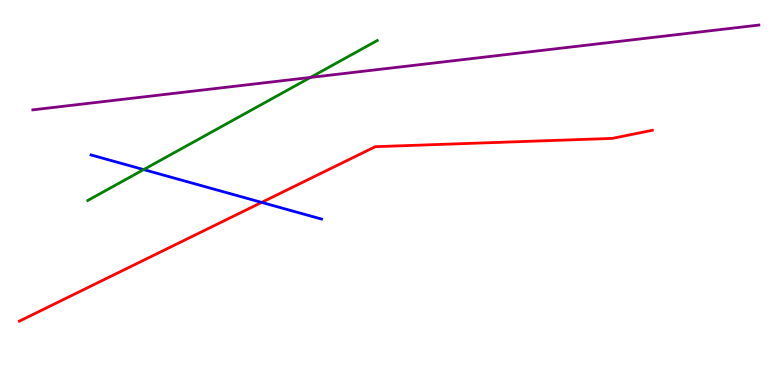[{'lines': ['blue', 'red'], 'intersections': [{'x': 3.38, 'y': 4.74}]}, {'lines': ['green', 'red'], 'intersections': []}, {'lines': ['purple', 'red'], 'intersections': []}, {'lines': ['blue', 'green'], 'intersections': [{'x': 1.85, 'y': 5.6}]}, {'lines': ['blue', 'purple'], 'intersections': []}, {'lines': ['green', 'purple'], 'intersections': [{'x': 4.01, 'y': 7.99}]}]